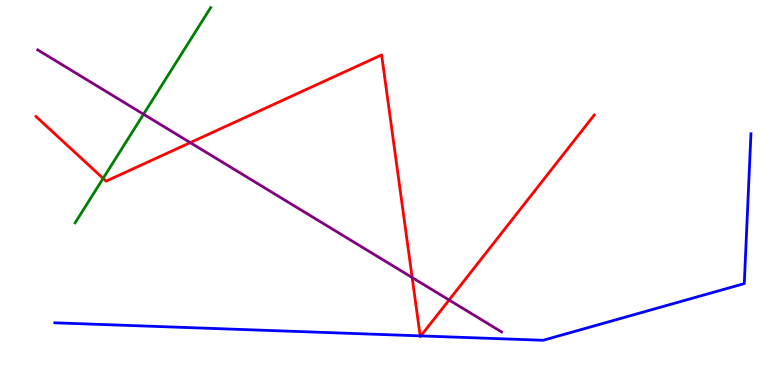[{'lines': ['blue', 'red'], 'intersections': [{'x': 5.42, 'y': 1.28}, {'x': 5.43, 'y': 1.28}]}, {'lines': ['green', 'red'], 'intersections': [{'x': 1.33, 'y': 5.37}]}, {'lines': ['purple', 'red'], 'intersections': [{'x': 2.45, 'y': 6.3}, {'x': 5.32, 'y': 2.79}, {'x': 5.79, 'y': 2.21}]}, {'lines': ['blue', 'green'], 'intersections': []}, {'lines': ['blue', 'purple'], 'intersections': []}, {'lines': ['green', 'purple'], 'intersections': [{'x': 1.85, 'y': 7.03}]}]